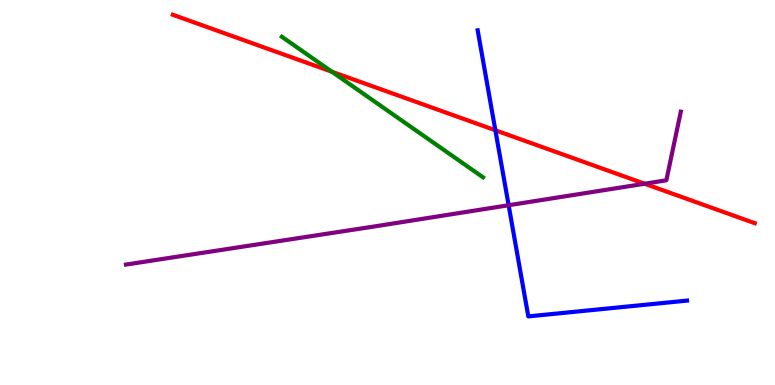[{'lines': ['blue', 'red'], 'intersections': [{'x': 6.39, 'y': 6.62}]}, {'lines': ['green', 'red'], 'intersections': [{'x': 4.28, 'y': 8.14}]}, {'lines': ['purple', 'red'], 'intersections': [{'x': 8.32, 'y': 5.23}]}, {'lines': ['blue', 'green'], 'intersections': []}, {'lines': ['blue', 'purple'], 'intersections': [{'x': 6.56, 'y': 4.67}]}, {'lines': ['green', 'purple'], 'intersections': []}]